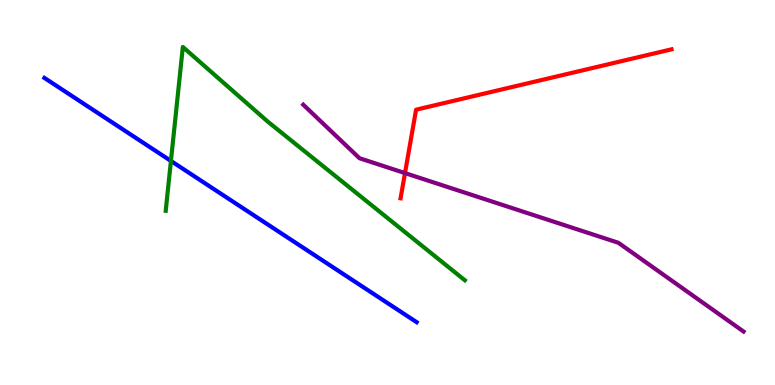[{'lines': ['blue', 'red'], 'intersections': []}, {'lines': ['green', 'red'], 'intersections': []}, {'lines': ['purple', 'red'], 'intersections': [{'x': 5.23, 'y': 5.5}]}, {'lines': ['blue', 'green'], 'intersections': [{'x': 2.21, 'y': 5.82}]}, {'lines': ['blue', 'purple'], 'intersections': []}, {'lines': ['green', 'purple'], 'intersections': []}]